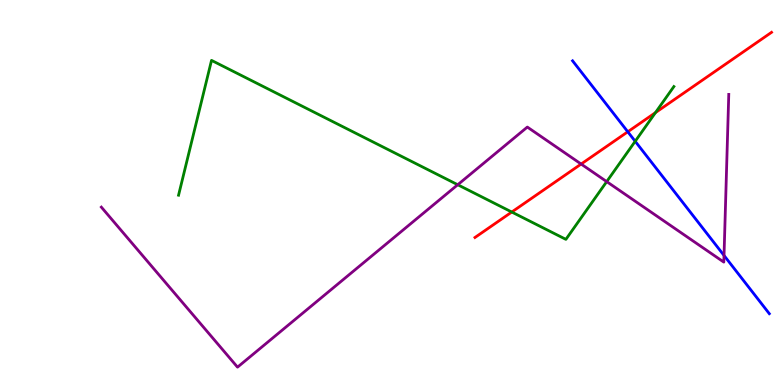[{'lines': ['blue', 'red'], 'intersections': [{'x': 8.1, 'y': 6.58}]}, {'lines': ['green', 'red'], 'intersections': [{'x': 6.6, 'y': 4.49}, {'x': 8.46, 'y': 7.07}]}, {'lines': ['purple', 'red'], 'intersections': [{'x': 7.5, 'y': 5.74}]}, {'lines': ['blue', 'green'], 'intersections': [{'x': 8.2, 'y': 6.33}]}, {'lines': ['blue', 'purple'], 'intersections': [{'x': 9.34, 'y': 3.36}]}, {'lines': ['green', 'purple'], 'intersections': [{'x': 5.91, 'y': 5.2}, {'x': 7.83, 'y': 5.28}]}]